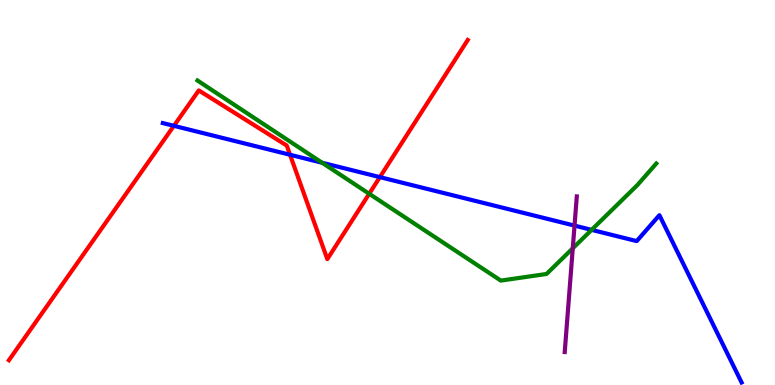[{'lines': ['blue', 'red'], 'intersections': [{'x': 2.24, 'y': 6.73}, {'x': 3.74, 'y': 5.98}, {'x': 4.9, 'y': 5.4}]}, {'lines': ['green', 'red'], 'intersections': [{'x': 4.76, 'y': 4.97}]}, {'lines': ['purple', 'red'], 'intersections': []}, {'lines': ['blue', 'green'], 'intersections': [{'x': 4.16, 'y': 5.77}, {'x': 7.63, 'y': 4.03}]}, {'lines': ['blue', 'purple'], 'intersections': [{'x': 7.41, 'y': 4.14}]}, {'lines': ['green', 'purple'], 'intersections': [{'x': 7.39, 'y': 3.55}]}]